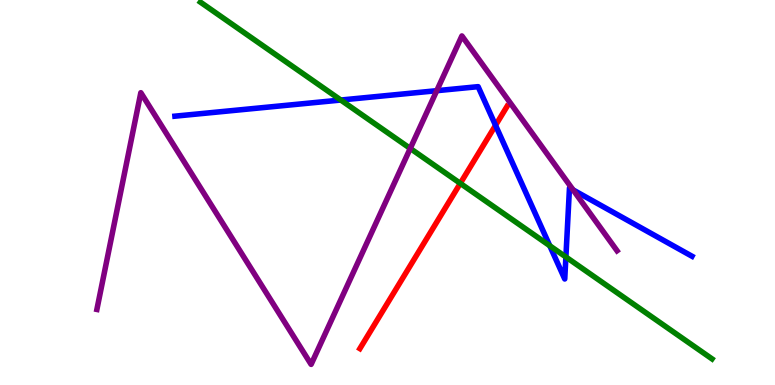[{'lines': ['blue', 'red'], 'intersections': [{'x': 6.39, 'y': 6.74}]}, {'lines': ['green', 'red'], 'intersections': [{'x': 5.94, 'y': 5.24}]}, {'lines': ['purple', 'red'], 'intersections': []}, {'lines': ['blue', 'green'], 'intersections': [{'x': 4.4, 'y': 7.4}, {'x': 7.09, 'y': 3.62}, {'x': 7.3, 'y': 3.33}]}, {'lines': ['blue', 'purple'], 'intersections': [{'x': 5.64, 'y': 7.64}, {'x': 7.4, 'y': 5.07}]}, {'lines': ['green', 'purple'], 'intersections': [{'x': 5.29, 'y': 6.14}]}]